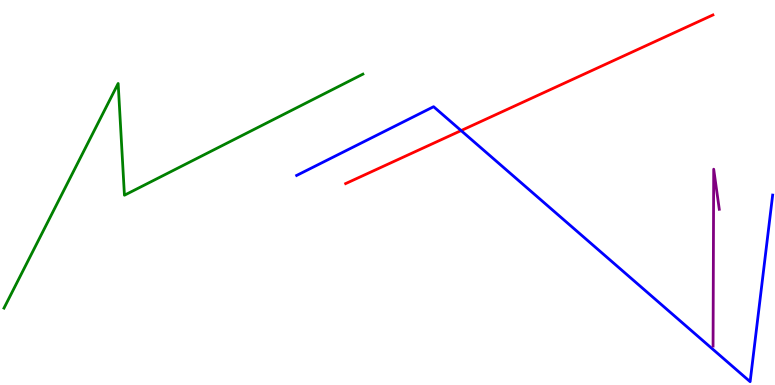[{'lines': ['blue', 'red'], 'intersections': [{'x': 5.95, 'y': 6.61}]}, {'lines': ['green', 'red'], 'intersections': []}, {'lines': ['purple', 'red'], 'intersections': []}, {'lines': ['blue', 'green'], 'intersections': []}, {'lines': ['blue', 'purple'], 'intersections': []}, {'lines': ['green', 'purple'], 'intersections': []}]